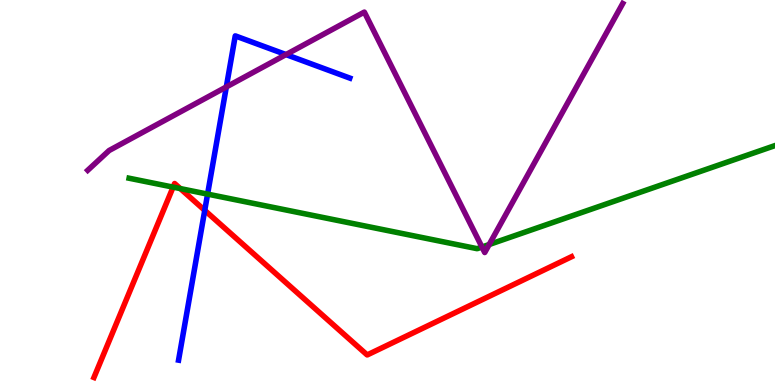[{'lines': ['blue', 'red'], 'intersections': [{'x': 2.64, 'y': 4.54}]}, {'lines': ['green', 'red'], 'intersections': [{'x': 2.23, 'y': 5.14}, {'x': 2.33, 'y': 5.1}]}, {'lines': ['purple', 'red'], 'intersections': []}, {'lines': ['blue', 'green'], 'intersections': [{'x': 2.68, 'y': 4.96}]}, {'lines': ['blue', 'purple'], 'intersections': [{'x': 2.92, 'y': 7.74}, {'x': 3.69, 'y': 8.58}]}, {'lines': ['green', 'purple'], 'intersections': [{'x': 6.22, 'y': 3.58}, {'x': 6.31, 'y': 3.65}]}]